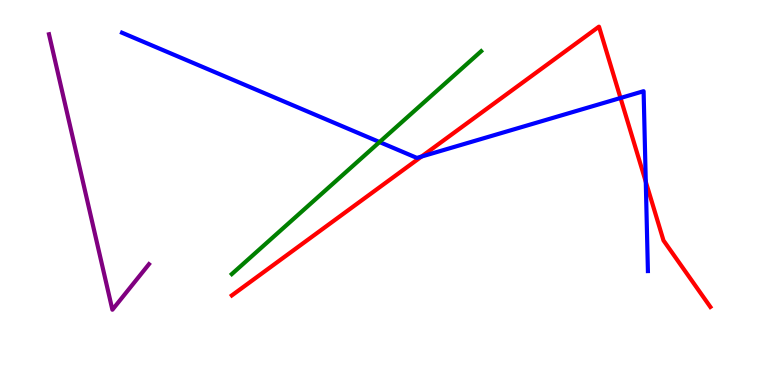[{'lines': ['blue', 'red'], 'intersections': [{'x': 5.44, 'y': 5.93}, {'x': 8.01, 'y': 7.45}, {'x': 8.33, 'y': 5.28}]}, {'lines': ['green', 'red'], 'intersections': []}, {'lines': ['purple', 'red'], 'intersections': []}, {'lines': ['blue', 'green'], 'intersections': [{'x': 4.9, 'y': 6.31}]}, {'lines': ['blue', 'purple'], 'intersections': []}, {'lines': ['green', 'purple'], 'intersections': []}]